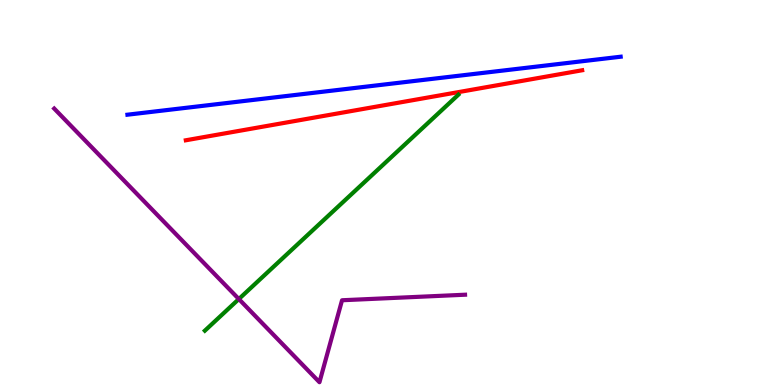[{'lines': ['blue', 'red'], 'intersections': []}, {'lines': ['green', 'red'], 'intersections': []}, {'lines': ['purple', 'red'], 'intersections': []}, {'lines': ['blue', 'green'], 'intersections': []}, {'lines': ['blue', 'purple'], 'intersections': []}, {'lines': ['green', 'purple'], 'intersections': [{'x': 3.08, 'y': 2.23}]}]